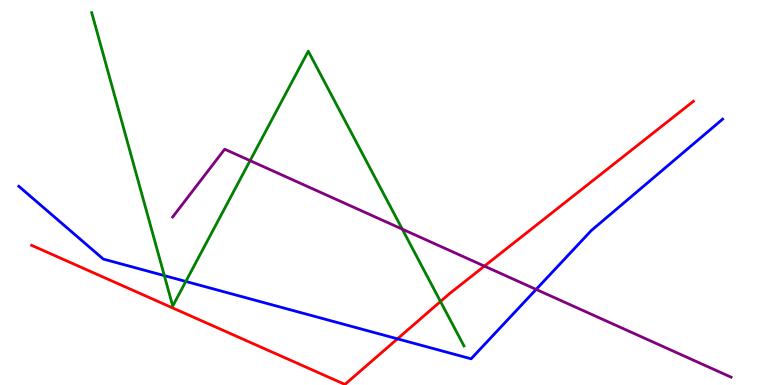[{'lines': ['blue', 'red'], 'intersections': [{'x': 5.13, 'y': 1.2}]}, {'lines': ['green', 'red'], 'intersections': [{'x': 5.68, 'y': 2.17}]}, {'lines': ['purple', 'red'], 'intersections': [{'x': 6.25, 'y': 3.09}]}, {'lines': ['blue', 'green'], 'intersections': [{'x': 2.12, 'y': 2.84}, {'x': 2.4, 'y': 2.69}]}, {'lines': ['blue', 'purple'], 'intersections': [{'x': 6.92, 'y': 2.48}]}, {'lines': ['green', 'purple'], 'intersections': [{'x': 3.23, 'y': 5.83}, {'x': 5.19, 'y': 4.05}]}]